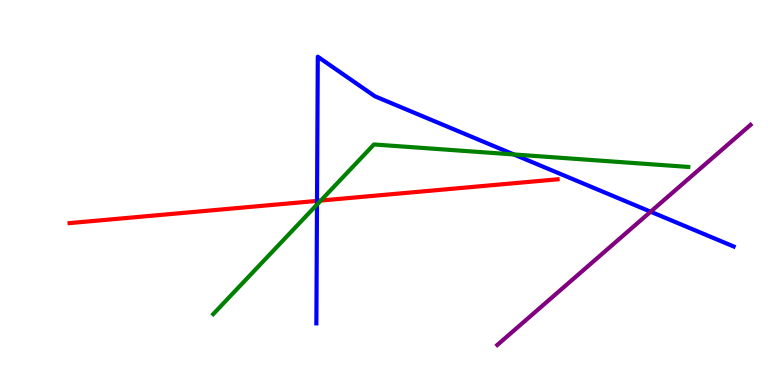[{'lines': ['blue', 'red'], 'intersections': [{'x': 4.09, 'y': 4.78}]}, {'lines': ['green', 'red'], 'intersections': [{'x': 4.14, 'y': 4.79}]}, {'lines': ['purple', 'red'], 'intersections': []}, {'lines': ['blue', 'green'], 'intersections': [{'x': 4.09, 'y': 4.69}, {'x': 6.63, 'y': 5.99}]}, {'lines': ['blue', 'purple'], 'intersections': [{'x': 8.4, 'y': 4.5}]}, {'lines': ['green', 'purple'], 'intersections': []}]